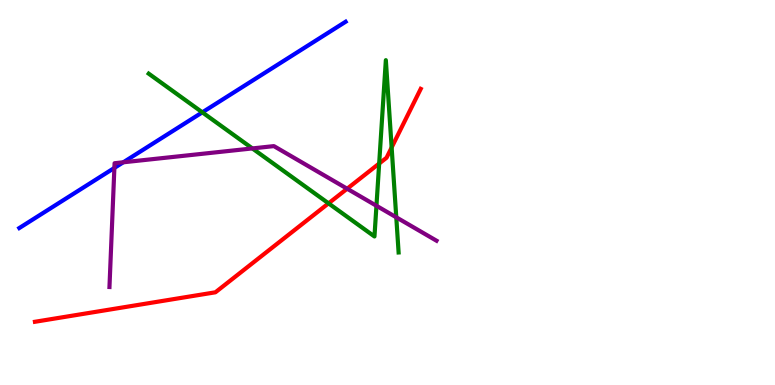[{'lines': ['blue', 'red'], 'intersections': []}, {'lines': ['green', 'red'], 'intersections': [{'x': 4.24, 'y': 4.72}, {'x': 4.89, 'y': 5.75}, {'x': 5.05, 'y': 6.17}]}, {'lines': ['purple', 'red'], 'intersections': [{'x': 4.48, 'y': 5.1}]}, {'lines': ['blue', 'green'], 'intersections': [{'x': 2.61, 'y': 7.08}]}, {'lines': ['blue', 'purple'], 'intersections': [{'x': 1.48, 'y': 5.64}, {'x': 1.59, 'y': 5.78}]}, {'lines': ['green', 'purple'], 'intersections': [{'x': 3.26, 'y': 6.14}, {'x': 4.86, 'y': 4.66}, {'x': 5.11, 'y': 4.36}]}]